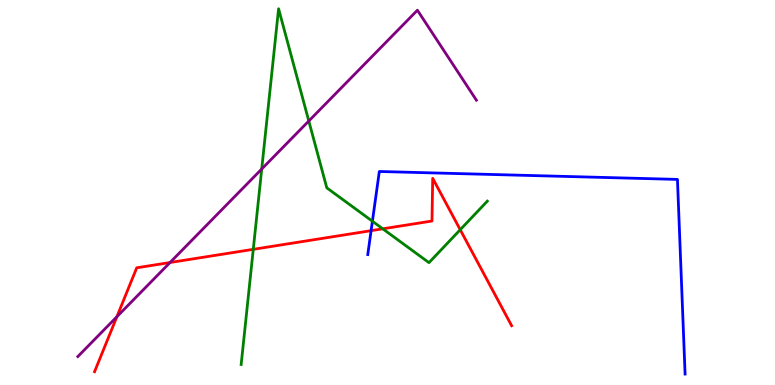[{'lines': ['blue', 'red'], 'intersections': [{'x': 4.79, 'y': 4.01}]}, {'lines': ['green', 'red'], 'intersections': [{'x': 3.27, 'y': 3.52}, {'x': 4.94, 'y': 4.06}, {'x': 5.94, 'y': 4.03}]}, {'lines': ['purple', 'red'], 'intersections': [{'x': 1.51, 'y': 1.77}, {'x': 2.19, 'y': 3.18}]}, {'lines': ['blue', 'green'], 'intersections': [{'x': 4.81, 'y': 4.25}]}, {'lines': ['blue', 'purple'], 'intersections': []}, {'lines': ['green', 'purple'], 'intersections': [{'x': 3.38, 'y': 5.61}, {'x': 3.98, 'y': 6.86}]}]